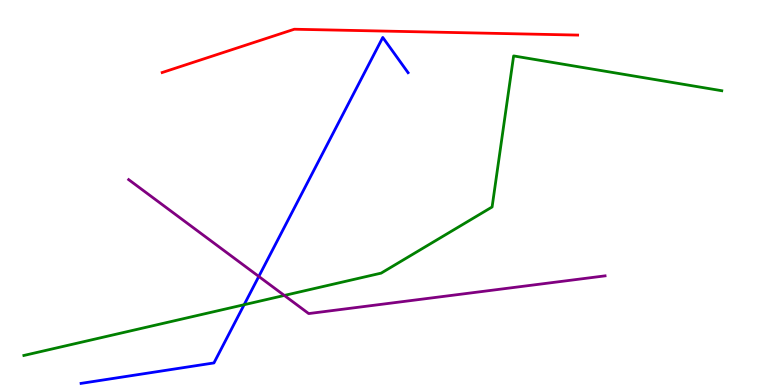[{'lines': ['blue', 'red'], 'intersections': []}, {'lines': ['green', 'red'], 'intersections': []}, {'lines': ['purple', 'red'], 'intersections': []}, {'lines': ['blue', 'green'], 'intersections': [{'x': 3.15, 'y': 2.09}]}, {'lines': ['blue', 'purple'], 'intersections': [{'x': 3.34, 'y': 2.82}]}, {'lines': ['green', 'purple'], 'intersections': [{'x': 3.67, 'y': 2.33}]}]